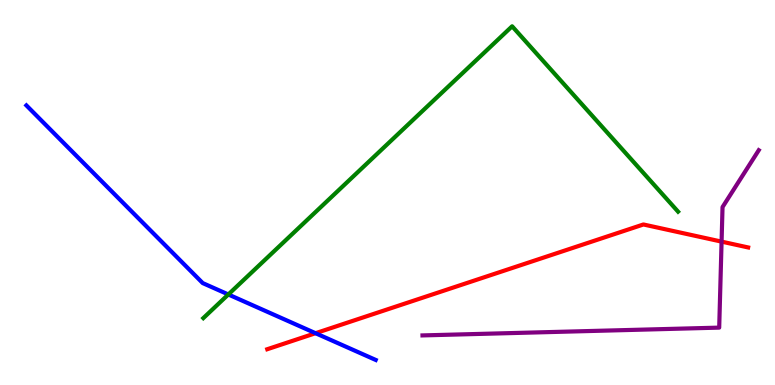[{'lines': ['blue', 'red'], 'intersections': [{'x': 4.07, 'y': 1.35}]}, {'lines': ['green', 'red'], 'intersections': []}, {'lines': ['purple', 'red'], 'intersections': [{'x': 9.31, 'y': 3.72}]}, {'lines': ['blue', 'green'], 'intersections': [{'x': 2.95, 'y': 2.35}]}, {'lines': ['blue', 'purple'], 'intersections': []}, {'lines': ['green', 'purple'], 'intersections': []}]